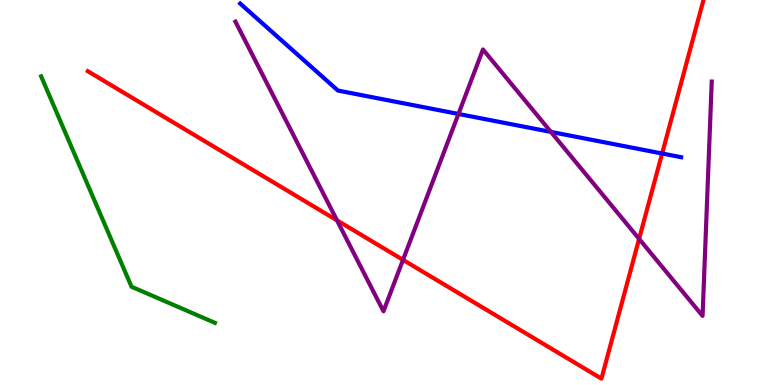[{'lines': ['blue', 'red'], 'intersections': [{'x': 8.54, 'y': 6.01}]}, {'lines': ['green', 'red'], 'intersections': []}, {'lines': ['purple', 'red'], 'intersections': [{'x': 4.35, 'y': 4.28}, {'x': 5.2, 'y': 3.25}, {'x': 8.25, 'y': 3.79}]}, {'lines': ['blue', 'green'], 'intersections': []}, {'lines': ['blue', 'purple'], 'intersections': [{'x': 5.92, 'y': 7.04}, {'x': 7.11, 'y': 6.57}]}, {'lines': ['green', 'purple'], 'intersections': []}]